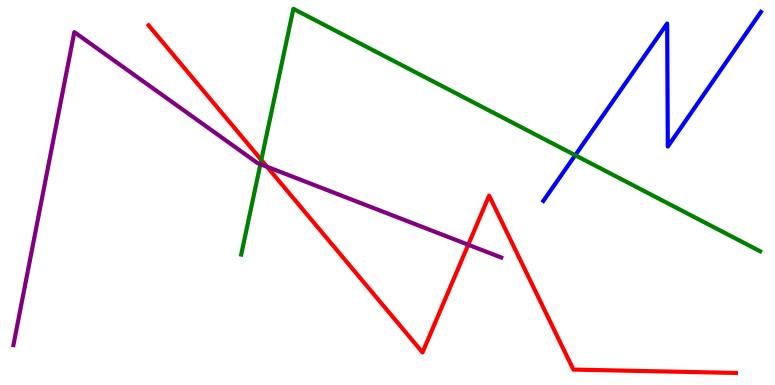[{'lines': ['blue', 'red'], 'intersections': []}, {'lines': ['green', 'red'], 'intersections': [{'x': 3.37, 'y': 5.85}]}, {'lines': ['purple', 'red'], 'intersections': [{'x': 3.45, 'y': 5.67}, {'x': 6.04, 'y': 3.64}]}, {'lines': ['blue', 'green'], 'intersections': [{'x': 7.42, 'y': 5.97}]}, {'lines': ['blue', 'purple'], 'intersections': []}, {'lines': ['green', 'purple'], 'intersections': [{'x': 3.36, 'y': 5.74}]}]